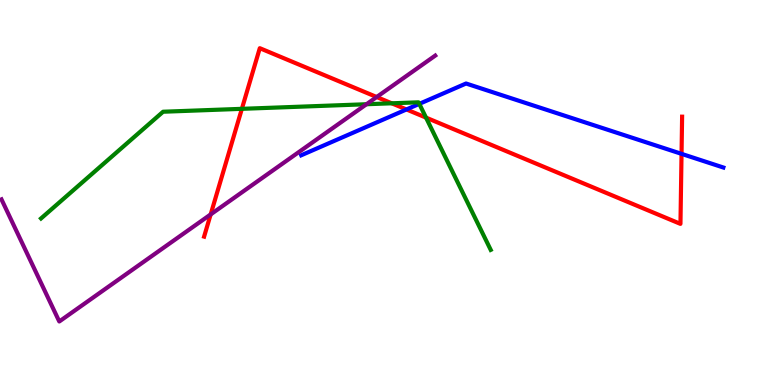[{'lines': ['blue', 'red'], 'intersections': [{'x': 5.24, 'y': 7.16}, {'x': 8.79, 'y': 6.0}]}, {'lines': ['green', 'red'], 'intersections': [{'x': 3.12, 'y': 7.17}, {'x': 5.05, 'y': 7.32}, {'x': 5.5, 'y': 6.94}]}, {'lines': ['purple', 'red'], 'intersections': [{'x': 2.72, 'y': 4.43}, {'x': 4.86, 'y': 7.48}]}, {'lines': ['blue', 'green'], 'intersections': [{'x': 5.41, 'y': 7.3}]}, {'lines': ['blue', 'purple'], 'intersections': []}, {'lines': ['green', 'purple'], 'intersections': [{'x': 4.73, 'y': 7.29}]}]